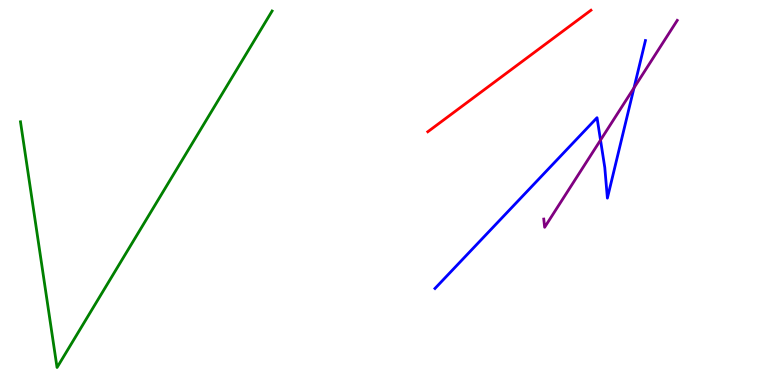[{'lines': ['blue', 'red'], 'intersections': []}, {'lines': ['green', 'red'], 'intersections': []}, {'lines': ['purple', 'red'], 'intersections': []}, {'lines': ['blue', 'green'], 'intersections': []}, {'lines': ['blue', 'purple'], 'intersections': [{'x': 7.75, 'y': 6.36}, {'x': 8.18, 'y': 7.72}]}, {'lines': ['green', 'purple'], 'intersections': []}]